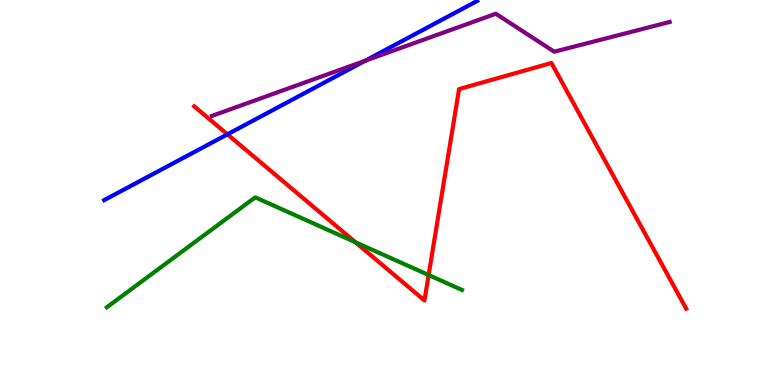[{'lines': ['blue', 'red'], 'intersections': [{'x': 2.93, 'y': 6.51}]}, {'lines': ['green', 'red'], 'intersections': [{'x': 4.59, 'y': 3.71}, {'x': 5.53, 'y': 2.86}]}, {'lines': ['purple', 'red'], 'intersections': []}, {'lines': ['blue', 'green'], 'intersections': []}, {'lines': ['blue', 'purple'], 'intersections': [{'x': 4.71, 'y': 8.42}]}, {'lines': ['green', 'purple'], 'intersections': []}]